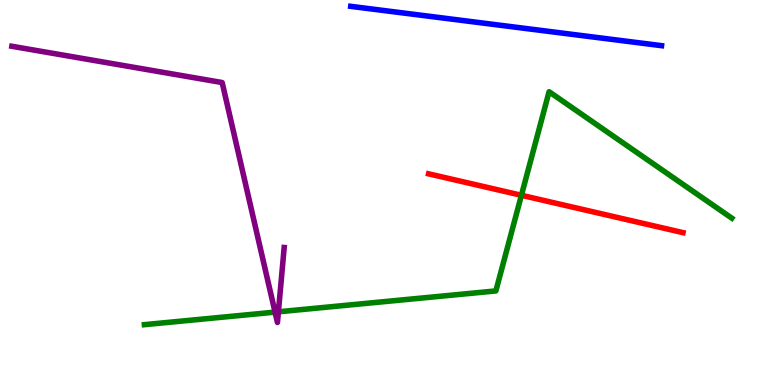[{'lines': ['blue', 'red'], 'intersections': []}, {'lines': ['green', 'red'], 'intersections': [{'x': 6.73, 'y': 4.93}]}, {'lines': ['purple', 'red'], 'intersections': []}, {'lines': ['blue', 'green'], 'intersections': []}, {'lines': ['blue', 'purple'], 'intersections': []}, {'lines': ['green', 'purple'], 'intersections': [{'x': 3.55, 'y': 1.89}, {'x': 3.59, 'y': 1.9}]}]